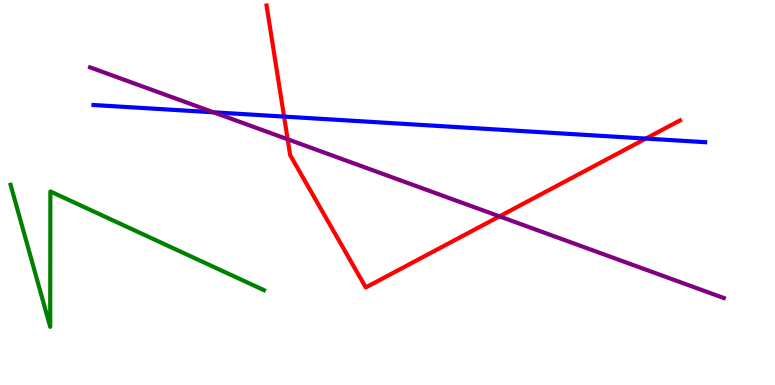[{'lines': ['blue', 'red'], 'intersections': [{'x': 3.67, 'y': 6.97}, {'x': 8.33, 'y': 6.4}]}, {'lines': ['green', 'red'], 'intersections': []}, {'lines': ['purple', 'red'], 'intersections': [{'x': 3.71, 'y': 6.38}, {'x': 6.45, 'y': 4.38}]}, {'lines': ['blue', 'green'], 'intersections': []}, {'lines': ['blue', 'purple'], 'intersections': [{'x': 2.76, 'y': 7.08}]}, {'lines': ['green', 'purple'], 'intersections': []}]